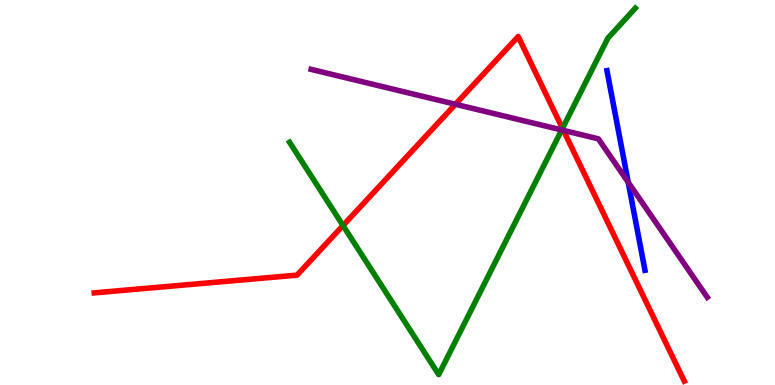[{'lines': ['blue', 'red'], 'intersections': []}, {'lines': ['green', 'red'], 'intersections': [{'x': 4.43, 'y': 4.14}, {'x': 7.26, 'y': 6.66}]}, {'lines': ['purple', 'red'], 'intersections': [{'x': 5.88, 'y': 7.29}, {'x': 7.27, 'y': 6.61}]}, {'lines': ['blue', 'green'], 'intersections': []}, {'lines': ['blue', 'purple'], 'intersections': [{'x': 8.11, 'y': 5.27}]}, {'lines': ['green', 'purple'], 'intersections': [{'x': 7.25, 'y': 6.62}]}]